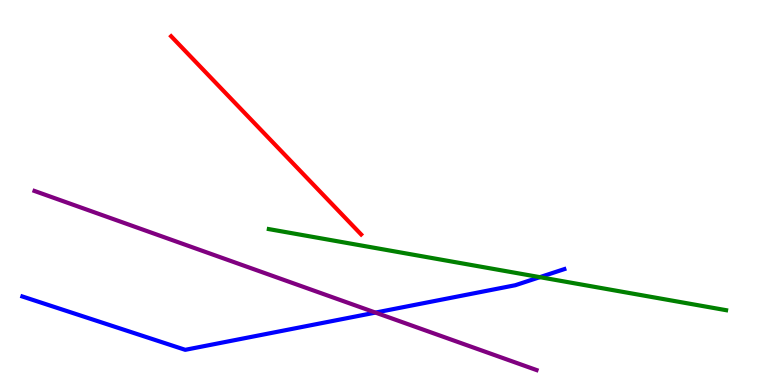[{'lines': ['blue', 'red'], 'intersections': []}, {'lines': ['green', 'red'], 'intersections': []}, {'lines': ['purple', 'red'], 'intersections': []}, {'lines': ['blue', 'green'], 'intersections': [{'x': 6.97, 'y': 2.8}]}, {'lines': ['blue', 'purple'], 'intersections': [{'x': 4.84, 'y': 1.88}]}, {'lines': ['green', 'purple'], 'intersections': []}]